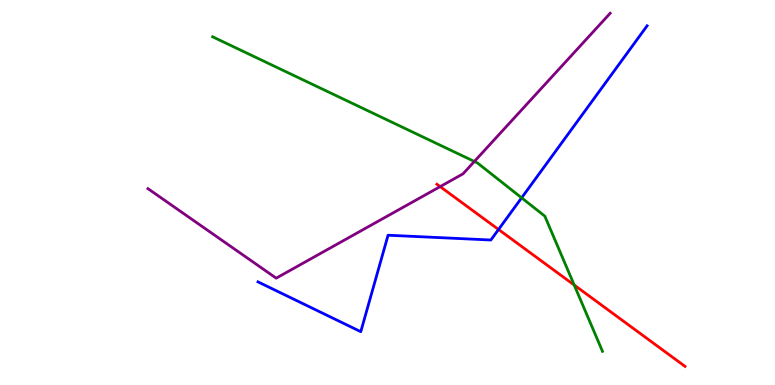[{'lines': ['blue', 'red'], 'intersections': [{'x': 6.43, 'y': 4.04}]}, {'lines': ['green', 'red'], 'intersections': [{'x': 7.41, 'y': 2.6}]}, {'lines': ['purple', 'red'], 'intersections': [{'x': 5.68, 'y': 5.15}]}, {'lines': ['blue', 'green'], 'intersections': [{'x': 6.73, 'y': 4.86}]}, {'lines': ['blue', 'purple'], 'intersections': []}, {'lines': ['green', 'purple'], 'intersections': [{'x': 6.12, 'y': 5.81}]}]